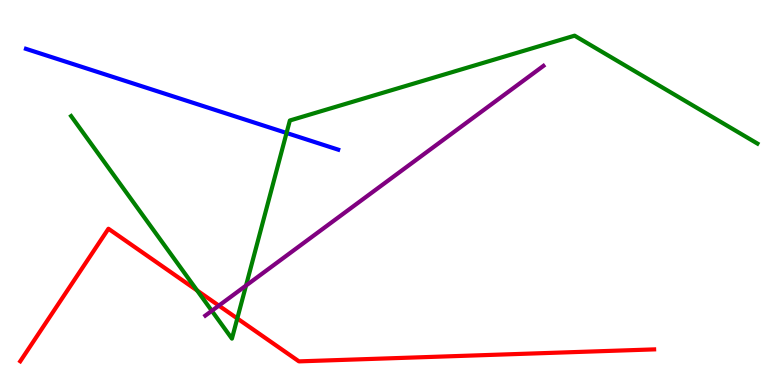[{'lines': ['blue', 'red'], 'intersections': []}, {'lines': ['green', 'red'], 'intersections': [{'x': 2.54, 'y': 2.45}, {'x': 3.06, 'y': 1.73}]}, {'lines': ['purple', 'red'], 'intersections': [{'x': 2.82, 'y': 2.06}]}, {'lines': ['blue', 'green'], 'intersections': [{'x': 3.7, 'y': 6.55}]}, {'lines': ['blue', 'purple'], 'intersections': []}, {'lines': ['green', 'purple'], 'intersections': [{'x': 2.73, 'y': 1.93}, {'x': 3.17, 'y': 2.58}]}]